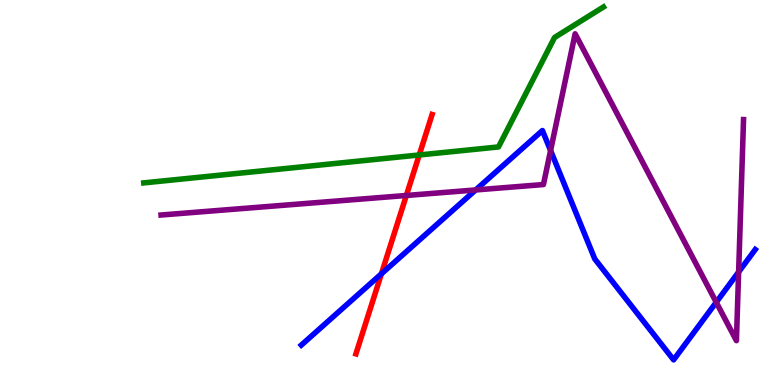[{'lines': ['blue', 'red'], 'intersections': [{'x': 4.92, 'y': 2.89}]}, {'lines': ['green', 'red'], 'intersections': [{'x': 5.41, 'y': 5.97}]}, {'lines': ['purple', 'red'], 'intersections': [{'x': 5.24, 'y': 4.92}]}, {'lines': ['blue', 'green'], 'intersections': []}, {'lines': ['blue', 'purple'], 'intersections': [{'x': 6.14, 'y': 5.07}, {'x': 7.1, 'y': 6.09}, {'x': 9.24, 'y': 2.15}, {'x': 9.53, 'y': 2.94}]}, {'lines': ['green', 'purple'], 'intersections': []}]